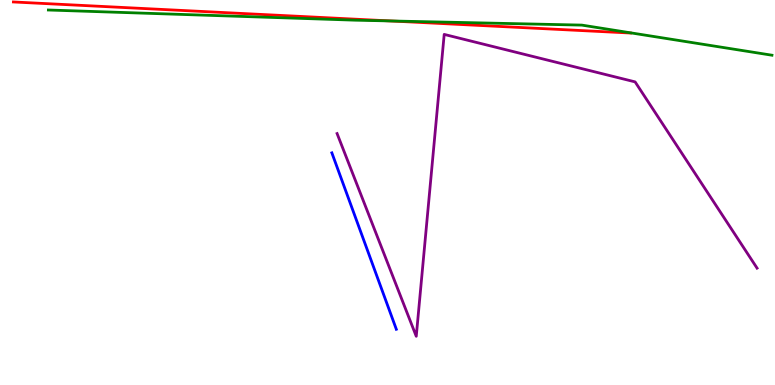[{'lines': ['blue', 'red'], 'intersections': []}, {'lines': ['green', 'red'], 'intersections': [{'x': 5.04, 'y': 9.46}]}, {'lines': ['purple', 'red'], 'intersections': []}, {'lines': ['blue', 'green'], 'intersections': []}, {'lines': ['blue', 'purple'], 'intersections': []}, {'lines': ['green', 'purple'], 'intersections': []}]